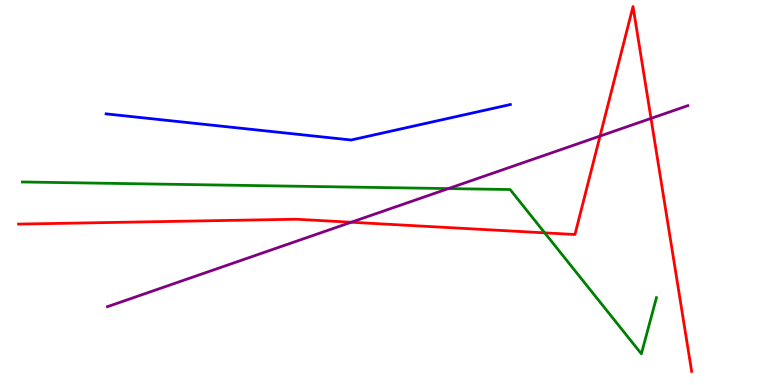[{'lines': ['blue', 'red'], 'intersections': []}, {'lines': ['green', 'red'], 'intersections': [{'x': 7.03, 'y': 3.95}]}, {'lines': ['purple', 'red'], 'intersections': [{'x': 4.53, 'y': 4.23}, {'x': 7.74, 'y': 6.47}, {'x': 8.4, 'y': 6.92}]}, {'lines': ['blue', 'green'], 'intersections': []}, {'lines': ['blue', 'purple'], 'intersections': []}, {'lines': ['green', 'purple'], 'intersections': [{'x': 5.79, 'y': 5.1}]}]